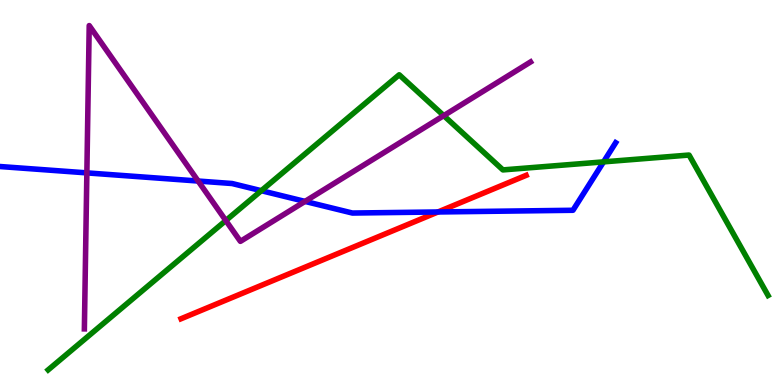[{'lines': ['blue', 'red'], 'intersections': [{'x': 5.65, 'y': 4.49}]}, {'lines': ['green', 'red'], 'intersections': []}, {'lines': ['purple', 'red'], 'intersections': []}, {'lines': ['blue', 'green'], 'intersections': [{'x': 3.37, 'y': 5.05}, {'x': 7.79, 'y': 5.8}]}, {'lines': ['blue', 'purple'], 'intersections': [{'x': 1.12, 'y': 5.51}, {'x': 2.56, 'y': 5.3}, {'x': 3.94, 'y': 4.77}]}, {'lines': ['green', 'purple'], 'intersections': [{'x': 2.91, 'y': 4.27}, {'x': 5.73, 'y': 7.0}]}]